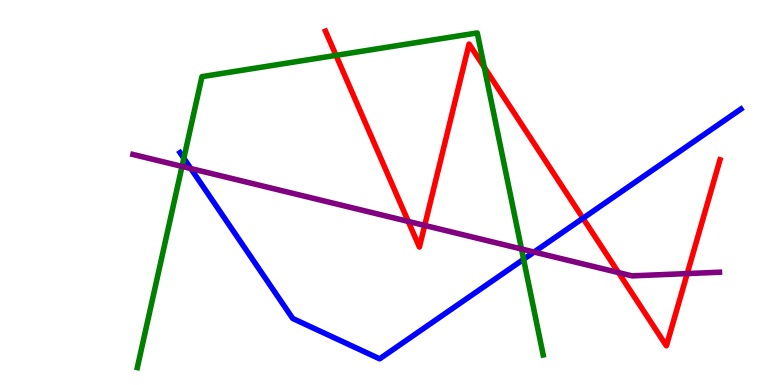[{'lines': ['blue', 'red'], 'intersections': [{'x': 7.52, 'y': 4.33}]}, {'lines': ['green', 'red'], 'intersections': [{'x': 4.34, 'y': 8.56}, {'x': 6.25, 'y': 8.25}]}, {'lines': ['purple', 'red'], 'intersections': [{'x': 5.27, 'y': 4.25}, {'x': 5.48, 'y': 4.14}, {'x': 7.98, 'y': 2.92}, {'x': 8.87, 'y': 2.89}]}, {'lines': ['blue', 'green'], 'intersections': [{'x': 2.37, 'y': 5.89}, {'x': 6.76, 'y': 3.27}]}, {'lines': ['blue', 'purple'], 'intersections': [{'x': 2.46, 'y': 5.62}, {'x': 6.89, 'y': 3.45}]}, {'lines': ['green', 'purple'], 'intersections': [{'x': 2.35, 'y': 5.68}, {'x': 6.73, 'y': 3.53}]}]